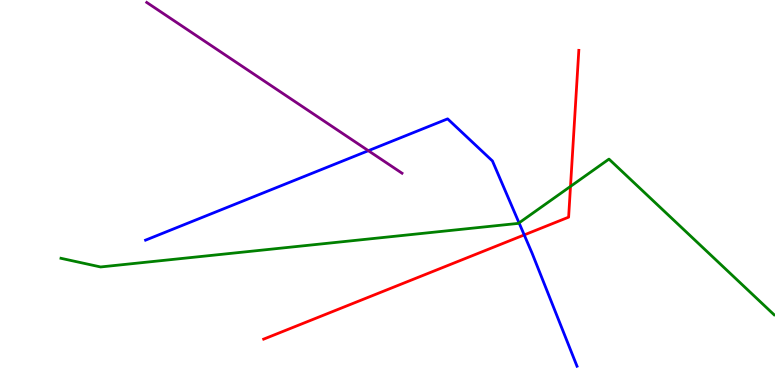[{'lines': ['blue', 'red'], 'intersections': [{'x': 6.76, 'y': 3.9}]}, {'lines': ['green', 'red'], 'intersections': [{'x': 7.36, 'y': 5.16}]}, {'lines': ['purple', 'red'], 'intersections': []}, {'lines': ['blue', 'green'], 'intersections': [{'x': 6.7, 'y': 4.21}]}, {'lines': ['blue', 'purple'], 'intersections': [{'x': 4.75, 'y': 6.09}]}, {'lines': ['green', 'purple'], 'intersections': []}]